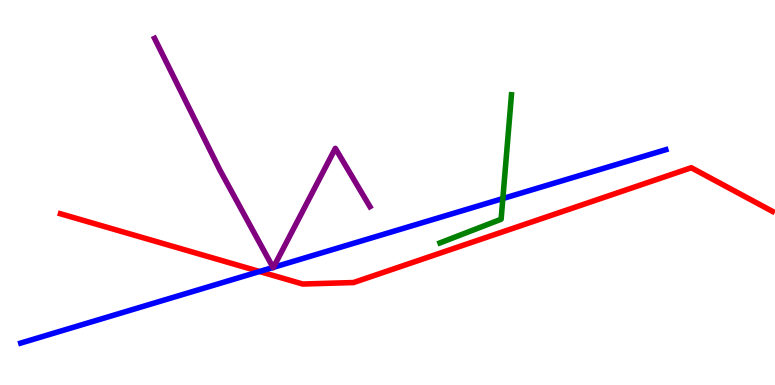[{'lines': ['blue', 'red'], 'intersections': [{'x': 3.35, 'y': 2.95}]}, {'lines': ['green', 'red'], 'intersections': []}, {'lines': ['purple', 'red'], 'intersections': []}, {'lines': ['blue', 'green'], 'intersections': [{'x': 6.49, 'y': 4.84}]}, {'lines': ['blue', 'purple'], 'intersections': [{'x': 3.52, 'y': 3.05}, {'x': 3.53, 'y': 3.06}]}, {'lines': ['green', 'purple'], 'intersections': []}]